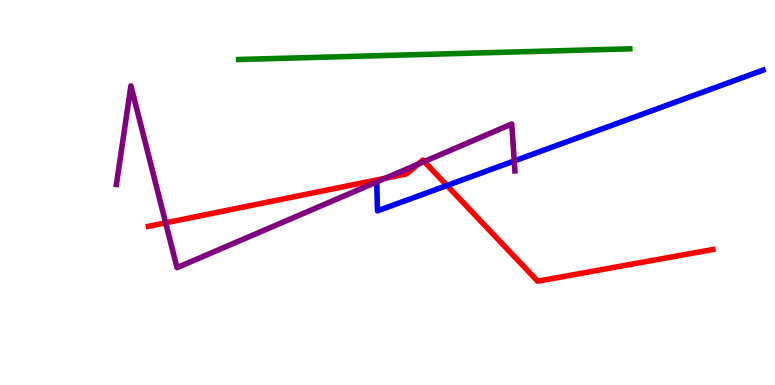[{'lines': ['blue', 'red'], 'intersections': [{'x': 5.77, 'y': 5.18}]}, {'lines': ['green', 'red'], 'intersections': []}, {'lines': ['purple', 'red'], 'intersections': [{'x': 2.14, 'y': 4.21}, {'x': 4.97, 'y': 5.37}, {'x': 5.39, 'y': 5.73}, {'x': 5.47, 'y': 5.8}]}, {'lines': ['blue', 'green'], 'intersections': []}, {'lines': ['blue', 'purple'], 'intersections': [{'x': 6.64, 'y': 5.82}]}, {'lines': ['green', 'purple'], 'intersections': []}]